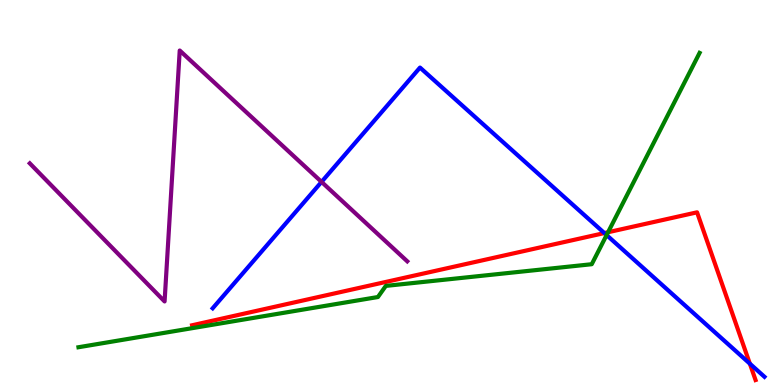[{'lines': ['blue', 'red'], 'intersections': [{'x': 7.8, 'y': 3.95}, {'x': 9.68, 'y': 0.554}]}, {'lines': ['green', 'red'], 'intersections': [{'x': 7.85, 'y': 3.97}]}, {'lines': ['purple', 'red'], 'intersections': []}, {'lines': ['blue', 'green'], 'intersections': [{'x': 7.83, 'y': 3.89}]}, {'lines': ['blue', 'purple'], 'intersections': [{'x': 4.15, 'y': 5.28}]}, {'lines': ['green', 'purple'], 'intersections': []}]